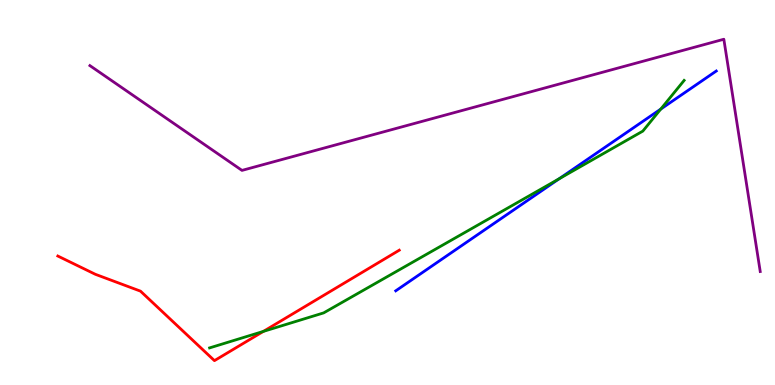[{'lines': ['blue', 'red'], 'intersections': []}, {'lines': ['green', 'red'], 'intersections': [{'x': 3.4, 'y': 1.39}]}, {'lines': ['purple', 'red'], 'intersections': []}, {'lines': ['blue', 'green'], 'intersections': [{'x': 7.21, 'y': 5.36}, {'x': 8.53, 'y': 7.17}]}, {'lines': ['blue', 'purple'], 'intersections': []}, {'lines': ['green', 'purple'], 'intersections': []}]